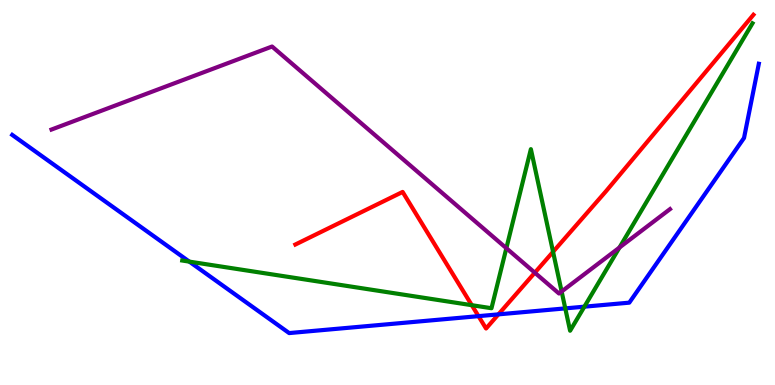[{'lines': ['blue', 'red'], 'intersections': [{'x': 6.17, 'y': 1.79}, {'x': 6.43, 'y': 1.83}]}, {'lines': ['green', 'red'], 'intersections': [{'x': 6.09, 'y': 2.07}, {'x': 7.14, 'y': 3.46}]}, {'lines': ['purple', 'red'], 'intersections': [{'x': 6.9, 'y': 2.92}]}, {'lines': ['blue', 'green'], 'intersections': [{'x': 2.44, 'y': 3.2}, {'x': 7.29, 'y': 1.99}, {'x': 7.54, 'y': 2.03}]}, {'lines': ['blue', 'purple'], 'intersections': []}, {'lines': ['green', 'purple'], 'intersections': [{'x': 6.53, 'y': 3.55}, {'x': 7.25, 'y': 2.43}, {'x': 7.99, 'y': 3.57}]}]